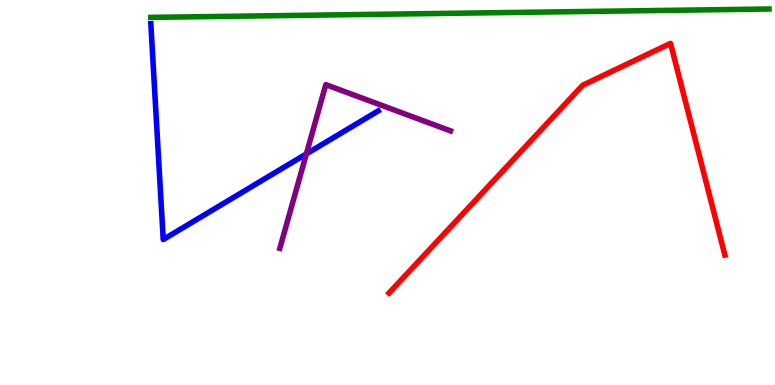[{'lines': ['blue', 'red'], 'intersections': []}, {'lines': ['green', 'red'], 'intersections': []}, {'lines': ['purple', 'red'], 'intersections': []}, {'lines': ['blue', 'green'], 'intersections': []}, {'lines': ['blue', 'purple'], 'intersections': [{'x': 3.95, 'y': 6.0}]}, {'lines': ['green', 'purple'], 'intersections': []}]